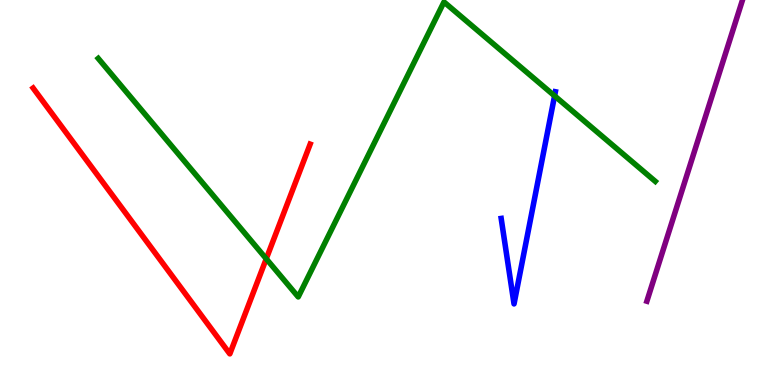[{'lines': ['blue', 'red'], 'intersections': []}, {'lines': ['green', 'red'], 'intersections': [{'x': 3.44, 'y': 3.28}]}, {'lines': ['purple', 'red'], 'intersections': []}, {'lines': ['blue', 'green'], 'intersections': [{'x': 7.16, 'y': 7.51}]}, {'lines': ['blue', 'purple'], 'intersections': []}, {'lines': ['green', 'purple'], 'intersections': []}]